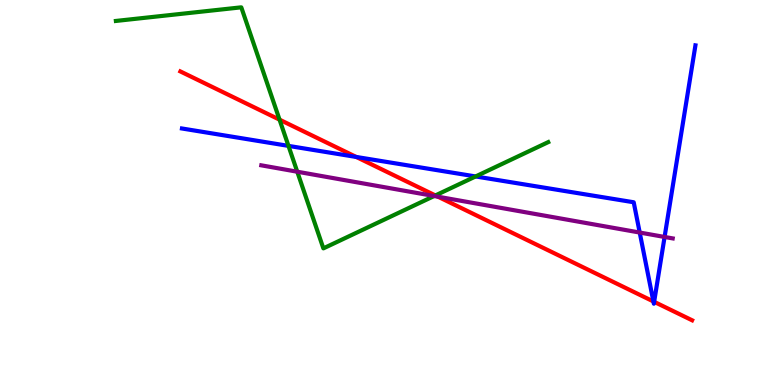[{'lines': ['blue', 'red'], 'intersections': [{'x': 4.6, 'y': 5.92}, {'x': 8.43, 'y': 2.17}, {'x': 8.44, 'y': 2.16}]}, {'lines': ['green', 'red'], 'intersections': [{'x': 3.61, 'y': 6.89}, {'x': 5.62, 'y': 4.92}]}, {'lines': ['purple', 'red'], 'intersections': [{'x': 5.65, 'y': 4.89}]}, {'lines': ['blue', 'green'], 'intersections': [{'x': 3.72, 'y': 6.21}, {'x': 6.14, 'y': 5.42}]}, {'lines': ['blue', 'purple'], 'intersections': [{'x': 8.25, 'y': 3.96}, {'x': 8.58, 'y': 3.85}]}, {'lines': ['green', 'purple'], 'intersections': [{'x': 3.84, 'y': 5.54}, {'x': 5.6, 'y': 4.91}]}]